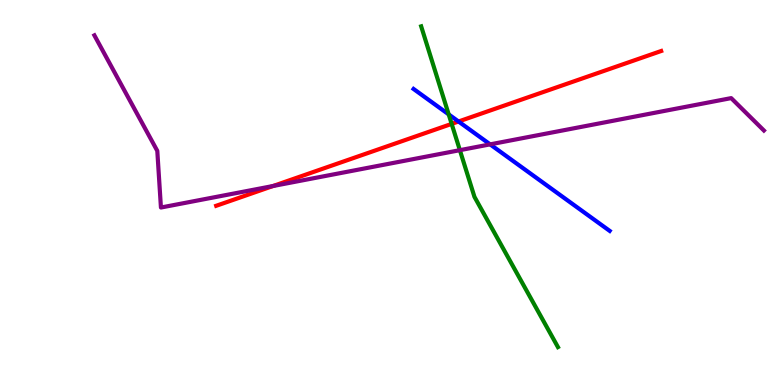[{'lines': ['blue', 'red'], 'intersections': [{'x': 5.92, 'y': 6.84}]}, {'lines': ['green', 'red'], 'intersections': [{'x': 5.83, 'y': 6.78}]}, {'lines': ['purple', 'red'], 'intersections': [{'x': 3.52, 'y': 5.17}]}, {'lines': ['blue', 'green'], 'intersections': [{'x': 5.79, 'y': 7.03}]}, {'lines': ['blue', 'purple'], 'intersections': [{'x': 6.32, 'y': 6.25}]}, {'lines': ['green', 'purple'], 'intersections': [{'x': 5.93, 'y': 6.1}]}]